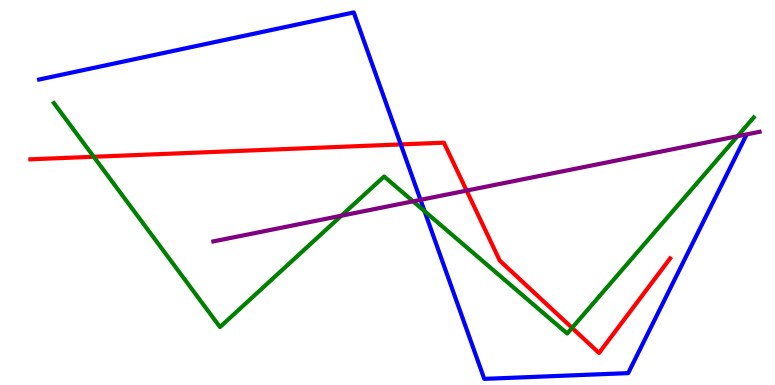[{'lines': ['blue', 'red'], 'intersections': [{'x': 5.17, 'y': 6.25}]}, {'lines': ['green', 'red'], 'intersections': [{'x': 1.21, 'y': 5.93}, {'x': 7.38, 'y': 1.48}]}, {'lines': ['purple', 'red'], 'intersections': [{'x': 6.02, 'y': 5.05}]}, {'lines': ['blue', 'green'], 'intersections': [{'x': 5.48, 'y': 4.52}]}, {'lines': ['blue', 'purple'], 'intersections': [{'x': 5.43, 'y': 4.81}]}, {'lines': ['green', 'purple'], 'intersections': [{'x': 4.4, 'y': 4.4}, {'x': 5.33, 'y': 4.77}, {'x': 9.52, 'y': 6.46}]}]